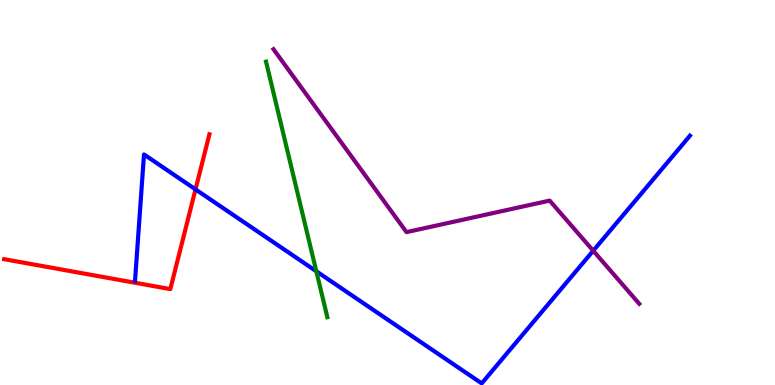[{'lines': ['blue', 'red'], 'intersections': [{'x': 2.52, 'y': 5.08}]}, {'lines': ['green', 'red'], 'intersections': []}, {'lines': ['purple', 'red'], 'intersections': []}, {'lines': ['blue', 'green'], 'intersections': [{'x': 4.08, 'y': 2.95}]}, {'lines': ['blue', 'purple'], 'intersections': [{'x': 7.65, 'y': 3.49}]}, {'lines': ['green', 'purple'], 'intersections': []}]